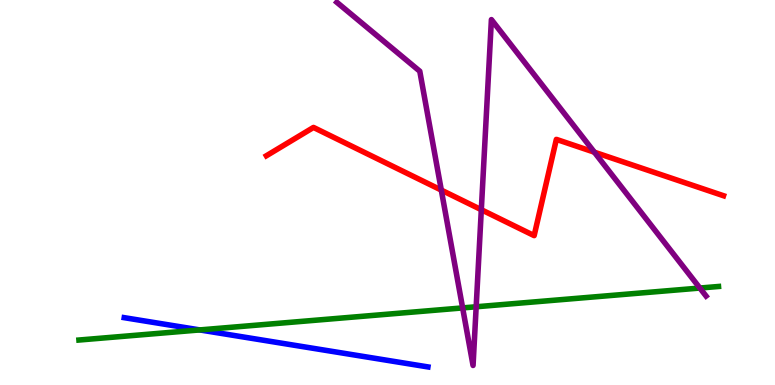[{'lines': ['blue', 'red'], 'intersections': []}, {'lines': ['green', 'red'], 'intersections': []}, {'lines': ['purple', 'red'], 'intersections': [{'x': 5.69, 'y': 5.06}, {'x': 6.21, 'y': 4.55}, {'x': 7.67, 'y': 6.05}]}, {'lines': ['blue', 'green'], 'intersections': [{'x': 2.58, 'y': 1.43}]}, {'lines': ['blue', 'purple'], 'intersections': []}, {'lines': ['green', 'purple'], 'intersections': [{'x': 5.97, 'y': 2.0}, {'x': 6.14, 'y': 2.03}, {'x': 9.03, 'y': 2.52}]}]